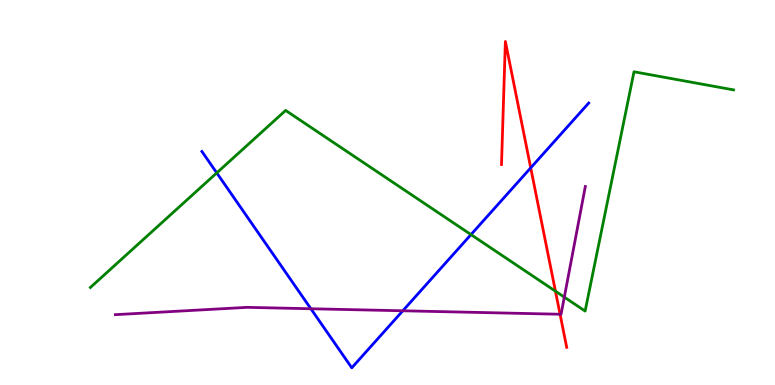[{'lines': ['blue', 'red'], 'intersections': [{'x': 6.85, 'y': 5.64}]}, {'lines': ['green', 'red'], 'intersections': [{'x': 7.17, 'y': 2.44}]}, {'lines': ['purple', 'red'], 'intersections': [{'x': 7.23, 'y': 1.84}]}, {'lines': ['blue', 'green'], 'intersections': [{'x': 2.8, 'y': 5.51}, {'x': 6.08, 'y': 3.91}]}, {'lines': ['blue', 'purple'], 'intersections': [{'x': 4.01, 'y': 1.98}, {'x': 5.2, 'y': 1.93}]}, {'lines': ['green', 'purple'], 'intersections': [{'x': 7.28, 'y': 2.28}]}]